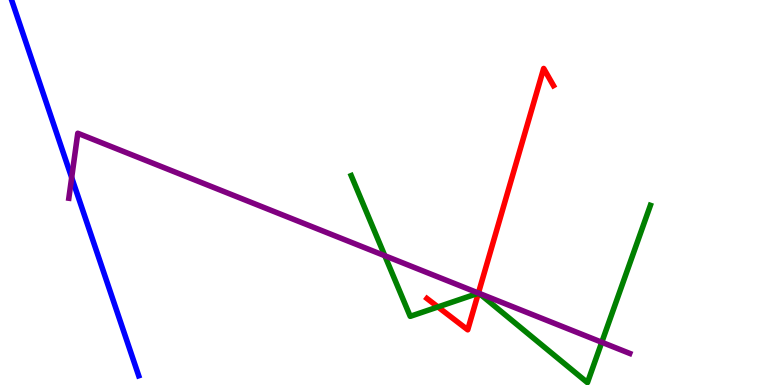[{'lines': ['blue', 'red'], 'intersections': []}, {'lines': ['green', 'red'], 'intersections': [{'x': 5.65, 'y': 2.03}, {'x': 6.17, 'y': 2.38}]}, {'lines': ['purple', 'red'], 'intersections': [{'x': 6.17, 'y': 2.39}]}, {'lines': ['blue', 'green'], 'intersections': []}, {'lines': ['blue', 'purple'], 'intersections': [{'x': 0.925, 'y': 5.39}]}, {'lines': ['green', 'purple'], 'intersections': [{'x': 4.97, 'y': 3.36}, {'x': 6.18, 'y': 2.39}, {'x': 6.18, 'y': 2.38}, {'x': 7.76, 'y': 1.11}]}]